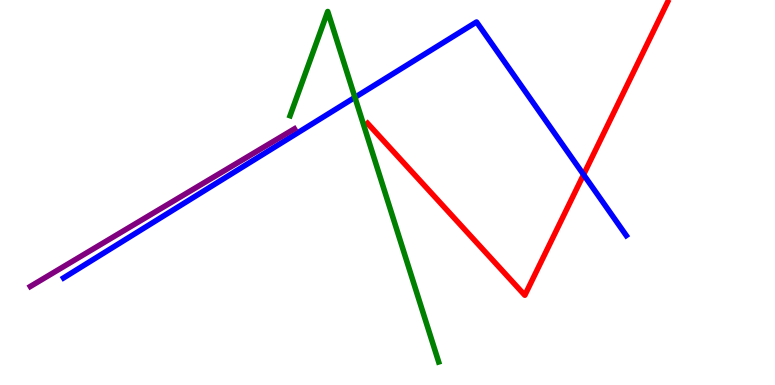[{'lines': ['blue', 'red'], 'intersections': [{'x': 7.53, 'y': 5.46}]}, {'lines': ['green', 'red'], 'intersections': []}, {'lines': ['purple', 'red'], 'intersections': []}, {'lines': ['blue', 'green'], 'intersections': [{'x': 4.58, 'y': 7.47}]}, {'lines': ['blue', 'purple'], 'intersections': []}, {'lines': ['green', 'purple'], 'intersections': []}]